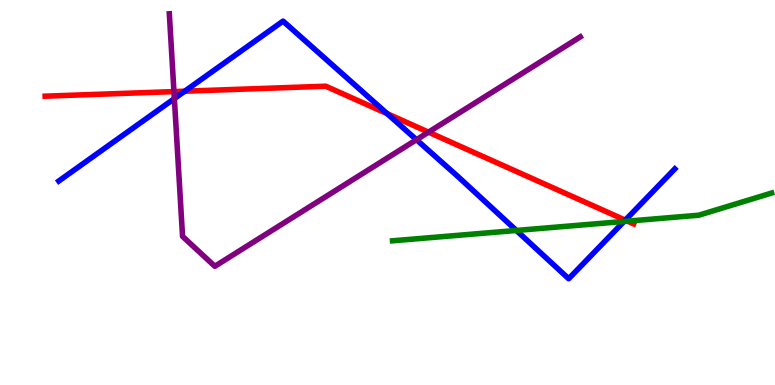[{'lines': ['blue', 'red'], 'intersections': [{'x': 2.38, 'y': 7.63}, {'x': 5.0, 'y': 7.05}, {'x': 8.07, 'y': 4.28}]}, {'lines': ['green', 'red'], 'intersections': [{'x': 8.1, 'y': 4.26}]}, {'lines': ['purple', 'red'], 'intersections': [{'x': 2.24, 'y': 7.62}, {'x': 5.53, 'y': 6.57}]}, {'lines': ['blue', 'green'], 'intersections': [{'x': 6.66, 'y': 4.01}, {'x': 8.05, 'y': 4.25}]}, {'lines': ['blue', 'purple'], 'intersections': [{'x': 2.25, 'y': 7.44}, {'x': 5.37, 'y': 6.37}]}, {'lines': ['green', 'purple'], 'intersections': []}]